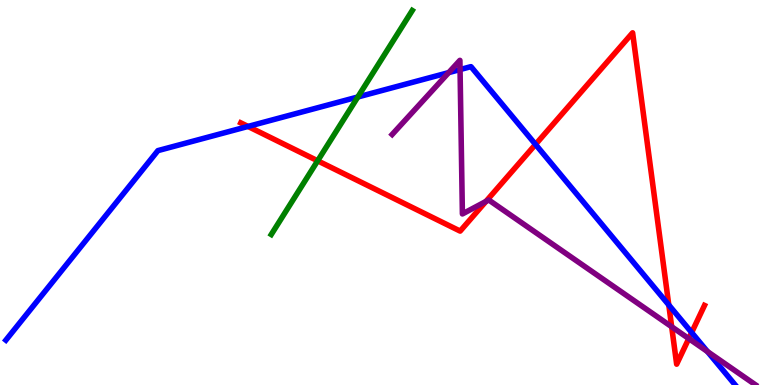[{'lines': ['blue', 'red'], 'intersections': [{'x': 3.2, 'y': 6.72}, {'x': 6.91, 'y': 6.25}, {'x': 8.63, 'y': 2.08}, {'x': 8.92, 'y': 1.36}]}, {'lines': ['green', 'red'], 'intersections': [{'x': 4.1, 'y': 5.82}]}, {'lines': ['purple', 'red'], 'intersections': [{'x': 6.27, 'y': 4.77}, {'x': 8.67, 'y': 1.51}, {'x': 8.89, 'y': 1.21}]}, {'lines': ['blue', 'green'], 'intersections': [{'x': 4.62, 'y': 7.48}]}, {'lines': ['blue', 'purple'], 'intersections': [{'x': 5.79, 'y': 8.11}, {'x': 5.94, 'y': 8.19}, {'x': 9.13, 'y': 0.869}]}, {'lines': ['green', 'purple'], 'intersections': []}]